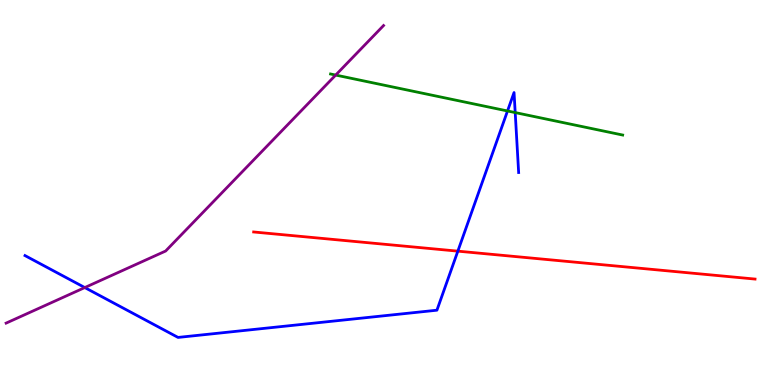[{'lines': ['blue', 'red'], 'intersections': [{'x': 5.91, 'y': 3.48}]}, {'lines': ['green', 'red'], 'intersections': []}, {'lines': ['purple', 'red'], 'intersections': []}, {'lines': ['blue', 'green'], 'intersections': [{'x': 6.55, 'y': 7.12}, {'x': 6.65, 'y': 7.08}]}, {'lines': ['blue', 'purple'], 'intersections': [{'x': 1.09, 'y': 2.53}]}, {'lines': ['green', 'purple'], 'intersections': [{'x': 4.33, 'y': 8.05}]}]